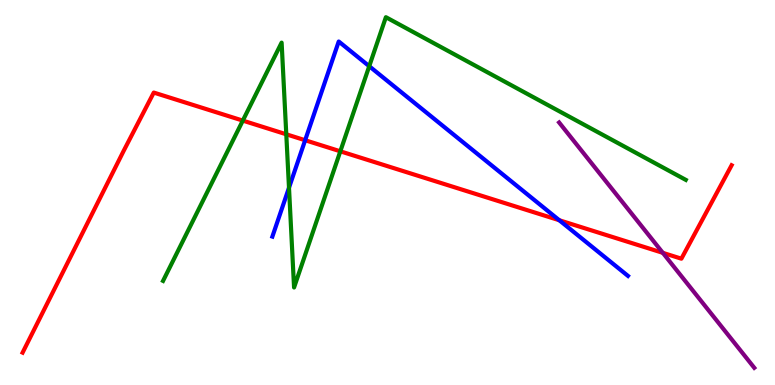[{'lines': ['blue', 'red'], 'intersections': [{'x': 3.94, 'y': 6.36}, {'x': 7.22, 'y': 4.28}]}, {'lines': ['green', 'red'], 'intersections': [{'x': 3.13, 'y': 6.87}, {'x': 3.69, 'y': 6.51}, {'x': 4.39, 'y': 6.07}]}, {'lines': ['purple', 'red'], 'intersections': [{'x': 8.55, 'y': 3.43}]}, {'lines': ['blue', 'green'], 'intersections': [{'x': 3.73, 'y': 5.12}, {'x': 4.76, 'y': 8.28}]}, {'lines': ['blue', 'purple'], 'intersections': []}, {'lines': ['green', 'purple'], 'intersections': []}]